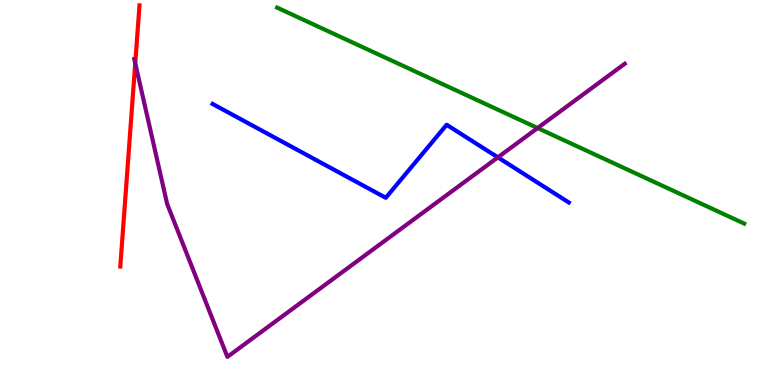[{'lines': ['blue', 'red'], 'intersections': []}, {'lines': ['green', 'red'], 'intersections': []}, {'lines': ['purple', 'red'], 'intersections': [{'x': 1.75, 'y': 8.36}]}, {'lines': ['blue', 'green'], 'intersections': []}, {'lines': ['blue', 'purple'], 'intersections': [{'x': 6.42, 'y': 5.91}]}, {'lines': ['green', 'purple'], 'intersections': [{'x': 6.94, 'y': 6.67}]}]